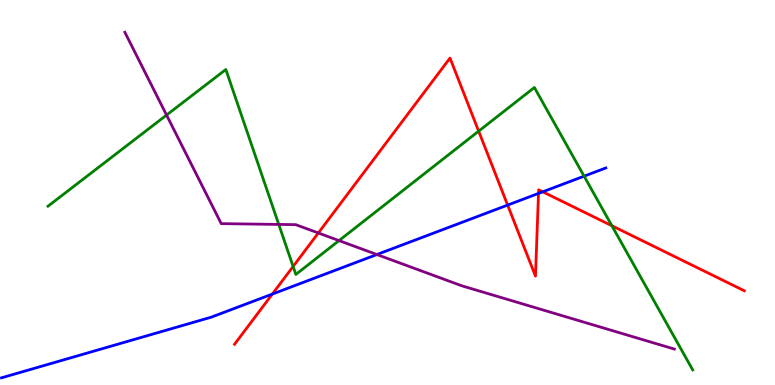[{'lines': ['blue', 'red'], 'intersections': [{'x': 3.51, 'y': 2.36}, {'x': 6.55, 'y': 4.67}, {'x': 6.95, 'y': 4.98}, {'x': 7.0, 'y': 5.02}]}, {'lines': ['green', 'red'], 'intersections': [{'x': 3.78, 'y': 3.08}, {'x': 6.18, 'y': 6.59}, {'x': 7.9, 'y': 4.14}]}, {'lines': ['purple', 'red'], 'intersections': [{'x': 4.11, 'y': 3.95}]}, {'lines': ['blue', 'green'], 'intersections': [{'x': 7.54, 'y': 5.42}]}, {'lines': ['blue', 'purple'], 'intersections': [{'x': 4.86, 'y': 3.39}]}, {'lines': ['green', 'purple'], 'intersections': [{'x': 2.15, 'y': 7.01}, {'x': 3.6, 'y': 4.17}, {'x': 4.37, 'y': 3.75}]}]